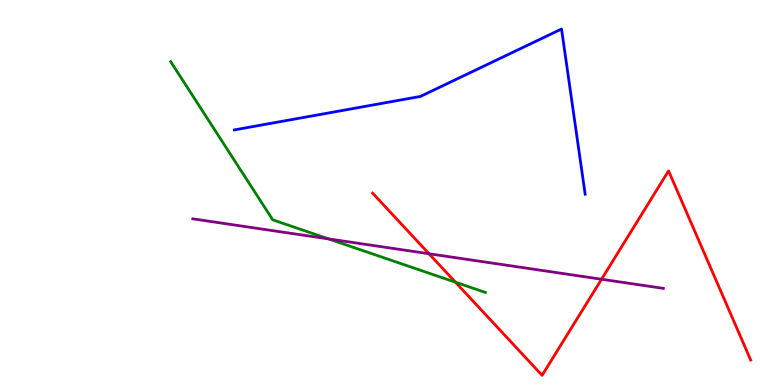[{'lines': ['blue', 'red'], 'intersections': []}, {'lines': ['green', 'red'], 'intersections': [{'x': 5.88, 'y': 2.67}]}, {'lines': ['purple', 'red'], 'intersections': [{'x': 5.54, 'y': 3.41}, {'x': 7.76, 'y': 2.75}]}, {'lines': ['blue', 'green'], 'intersections': []}, {'lines': ['blue', 'purple'], 'intersections': []}, {'lines': ['green', 'purple'], 'intersections': [{'x': 4.24, 'y': 3.79}]}]